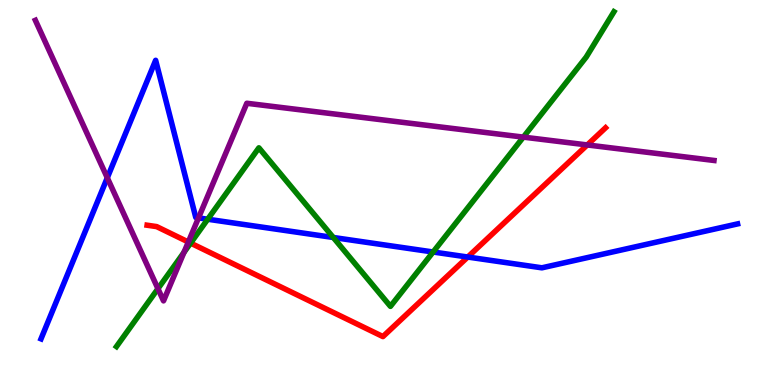[{'lines': ['blue', 'red'], 'intersections': [{'x': 6.04, 'y': 3.32}]}, {'lines': ['green', 'red'], 'intersections': [{'x': 2.46, 'y': 3.69}]}, {'lines': ['purple', 'red'], 'intersections': [{'x': 2.43, 'y': 3.71}, {'x': 7.58, 'y': 6.24}]}, {'lines': ['blue', 'green'], 'intersections': [{'x': 2.68, 'y': 4.31}, {'x': 4.3, 'y': 3.83}, {'x': 5.59, 'y': 3.45}]}, {'lines': ['blue', 'purple'], 'intersections': [{'x': 1.38, 'y': 5.38}, {'x': 2.56, 'y': 4.34}]}, {'lines': ['green', 'purple'], 'intersections': [{'x': 2.04, 'y': 2.5}, {'x': 2.37, 'y': 3.45}, {'x': 6.75, 'y': 6.44}]}]